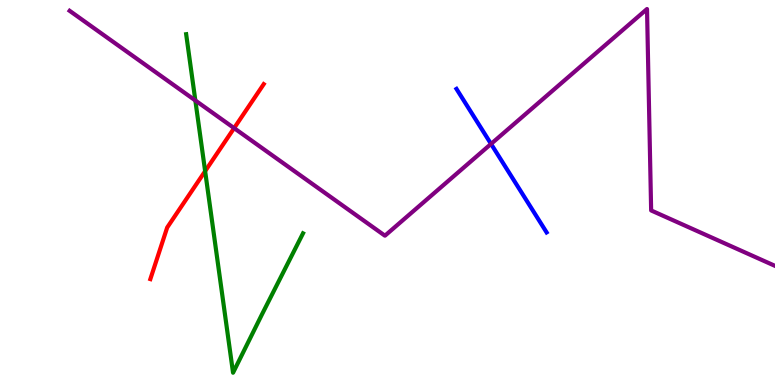[{'lines': ['blue', 'red'], 'intersections': []}, {'lines': ['green', 'red'], 'intersections': [{'x': 2.65, 'y': 5.55}]}, {'lines': ['purple', 'red'], 'intersections': [{'x': 3.02, 'y': 6.67}]}, {'lines': ['blue', 'green'], 'intersections': []}, {'lines': ['blue', 'purple'], 'intersections': [{'x': 6.34, 'y': 6.26}]}, {'lines': ['green', 'purple'], 'intersections': [{'x': 2.52, 'y': 7.39}]}]